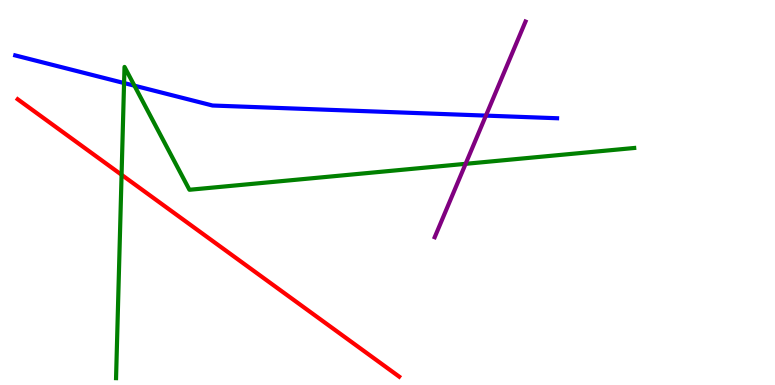[{'lines': ['blue', 'red'], 'intersections': []}, {'lines': ['green', 'red'], 'intersections': [{'x': 1.57, 'y': 5.46}]}, {'lines': ['purple', 'red'], 'intersections': []}, {'lines': ['blue', 'green'], 'intersections': [{'x': 1.6, 'y': 7.84}, {'x': 1.73, 'y': 7.77}]}, {'lines': ['blue', 'purple'], 'intersections': [{'x': 6.27, 'y': 7.0}]}, {'lines': ['green', 'purple'], 'intersections': [{'x': 6.01, 'y': 5.74}]}]